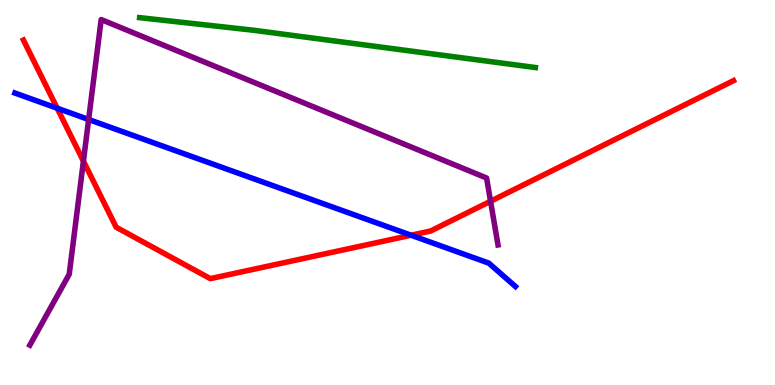[{'lines': ['blue', 'red'], 'intersections': [{'x': 0.738, 'y': 7.19}, {'x': 5.3, 'y': 3.89}]}, {'lines': ['green', 'red'], 'intersections': []}, {'lines': ['purple', 'red'], 'intersections': [{'x': 1.08, 'y': 5.81}, {'x': 6.33, 'y': 4.77}]}, {'lines': ['blue', 'green'], 'intersections': []}, {'lines': ['blue', 'purple'], 'intersections': [{'x': 1.14, 'y': 6.9}]}, {'lines': ['green', 'purple'], 'intersections': []}]